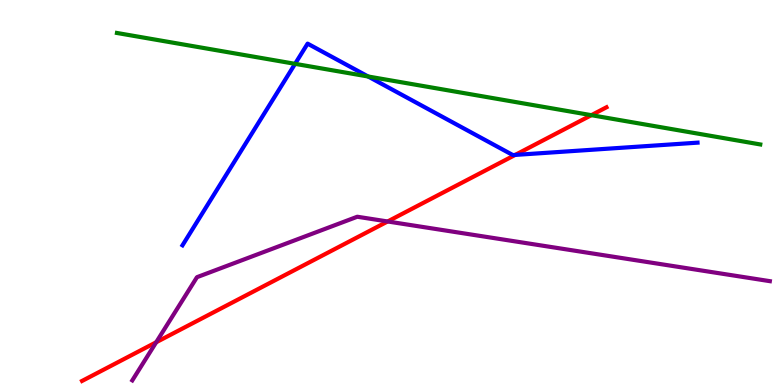[{'lines': ['blue', 'red'], 'intersections': [{'x': 6.65, 'y': 5.98}]}, {'lines': ['green', 'red'], 'intersections': [{'x': 7.63, 'y': 7.01}]}, {'lines': ['purple', 'red'], 'intersections': [{'x': 2.02, 'y': 1.11}, {'x': 5.0, 'y': 4.25}]}, {'lines': ['blue', 'green'], 'intersections': [{'x': 3.81, 'y': 8.34}, {'x': 4.75, 'y': 8.01}]}, {'lines': ['blue', 'purple'], 'intersections': []}, {'lines': ['green', 'purple'], 'intersections': []}]